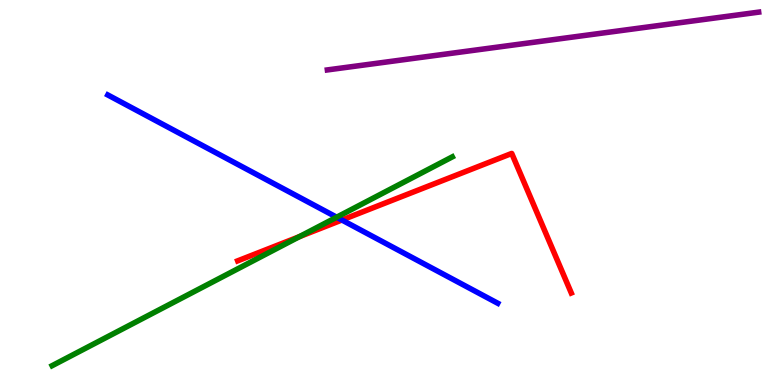[{'lines': ['blue', 'red'], 'intersections': [{'x': 4.41, 'y': 4.29}]}, {'lines': ['green', 'red'], 'intersections': [{'x': 3.86, 'y': 3.85}]}, {'lines': ['purple', 'red'], 'intersections': []}, {'lines': ['blue', 'green'], 'intersections': [{'x': 4.34, 'y': 4.36}]}, {'lines': ['blue', 'purple'], 'intersections': []}, {'lines': ['green', 'purple'], 'intersections': []}]